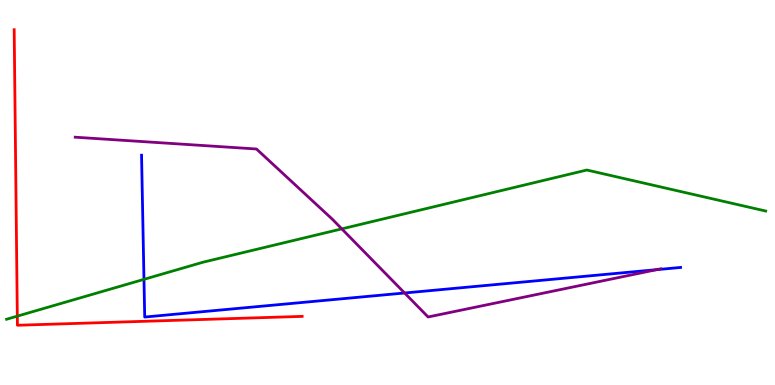[{'lines': ['blue', 'red'], 'intersections': []}, {'lines': ['green', 'red'], 'intersections': [{'x': 0.223, 'y': 1.79}]}, {'lines': ['purple', 'red'], 'intersections': []}, {'lines': ['blue', 'green'], 'intersections': [{'x': 1.86, 'y': 2.74}]}, {'lines': ['blue', 'purple'], 'intersections': [{'x': 5.22, 'y': 2.39}, {'x': 8.47, 'y': 3.0}]}, {'lines': ['green', 'purple'], 'intersections': [{'x': 4.41, 'y': 4.06}]}]